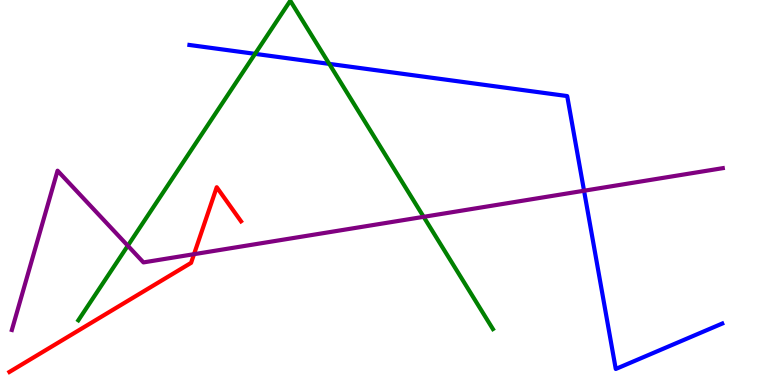[{'lines': ['blue', 'red'], 'intersections': []}, {'lines': ['green', 'red'], 'intersections': []}, {'lines': ['purple', 'red'], 'intersections': [{'x': 2.5, 'y': 3.4}]}, {'lines': ['blue', 'green'], 'intersections': [{'x': 3.29, 'y': 8.6}, {'x': 4.25, 'y': 8.34}]}, {'lines': ['blue', 'purple'], 'intersections': [{'x': 7.54, 'y': 5.05}]}, {'lines': ['green', 'purple'], 'intersections': [{'x': 1.65, 'y': 3.62}, {'x': 5.47, 'y': 4.37}]}]